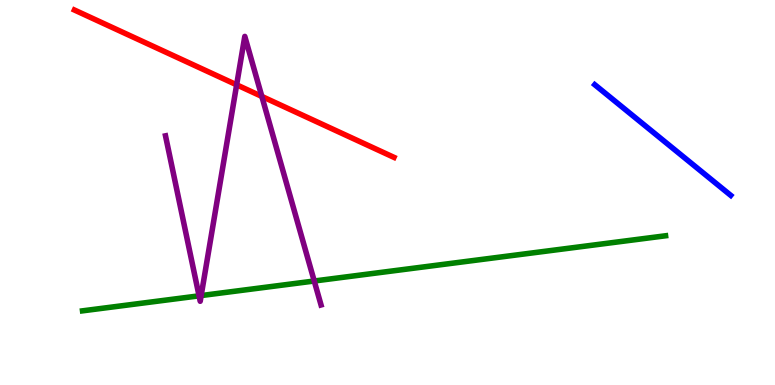[{'lines': ['blue', 'red'], 'intersections': []}, {'lines': ['green', 'red'], 'intersections': []}, {'lines': ['purple', 'red'], 'intersections': [{'x': 3.05, 'y': 7.8}, {'x': 3.38, 'y': 7.5}]}, {'lines': ['blue', 'green'], 'intersections': []}, {'lines': ['blue', 'purple'], 'intersections': []}, {'lines': ['green', 'purple'], 'intersections': [{'x': 2.57, 'y': 2.32}, {'x': 2.6, 'y': 2.32}, {'x': 4.05, 'y': 2.7}]}]